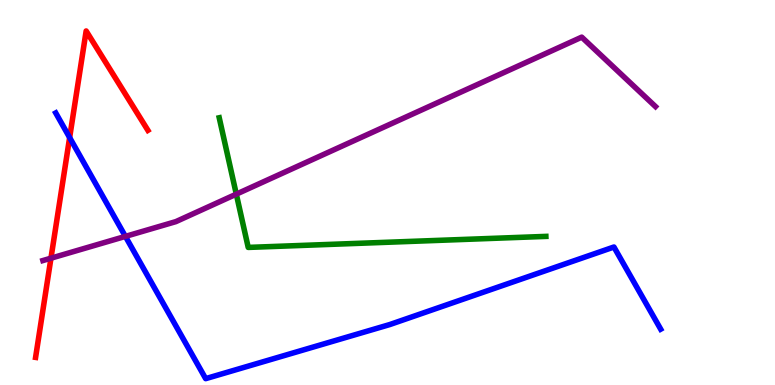[{'lines': ['blue', 'red'], 'intersections': [{'x': 0.899, 'y': 6.43}]}, {'lines': ['green', 'red'], 'intersections': []}, {'lines': ['purple', 'red'], 'intersections': [{'x': 0.658, 'y': 3.29}]}, {'lines': ['blue', 'green'], 'intersections': []}, {'lines': ['blue', 'purple'], 'intersections': [{'x': 1.62, 'y': 3.86}]}, {'lines': ['green', 'purple'], 'intersections': [{'x': 3.05, 'y': 4.96}]}]